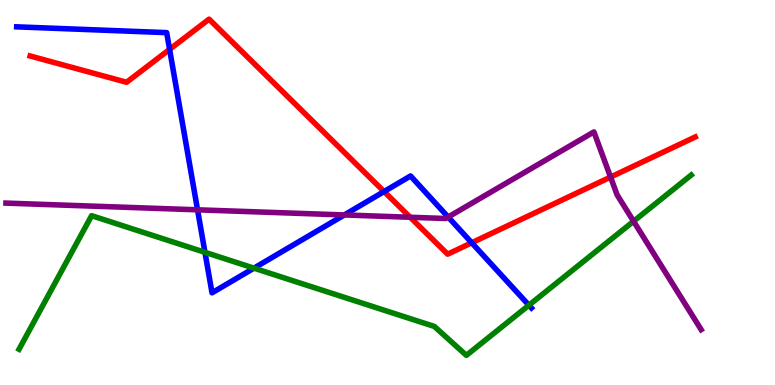[{'lines': ['blue', 'red'], 'intersections': [{'x': 2.19, 'y': 8.72}, {'x': 4.96, 'y': 5.02}, {'x': 6.09, 'y': 3.69}]}, {'lines': ['green', 'red'], 'intersections': []}, {'lines': ['purple', 'red'], 'intersections': [{'x': 5.29, 'y': 4.36}, {'x': 7.88, 'y': 5.4}]}, {'lines': ['blue', 'green'], 'intersections': [{'x': 2.64, 'y': 3.45}, {'x': 3.28, 'y': 3.04}, {'x': 6.82, 'y': 2.07}]}, {'lines': ['blue', 'purple'], 'intersections': [{'x': 2.55, 'y': 4.55}, {'x': 4.44, 'y': 4.42}, {'x': 5.78, 'y': 4.36}]}, {'lines': ['green', 'purple'], 'intersections': [{'x': 8.18, 'y': 4.25}]}]